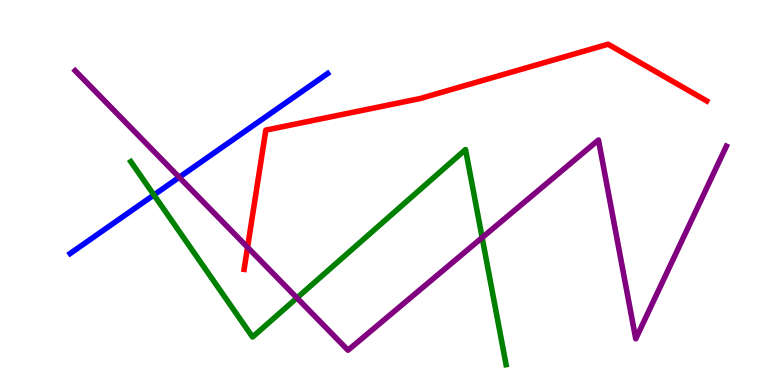[{'lines': ['blue', 'red'], 'intersections': []}, {'lines': ['green', 'red'], 'intersections': []}, {'lines': ['purple', 'red'], 'intersections': [{'x': 3.19, 'y': 3.58}]}, {'lines': ['blue', 'green'], 'intersections': [{'x': 1.99, 'y': 4.94}]}, {'lines': ['blue', 'purple'], 'intersections': [{'x': 2.31, 'y': 5.4}]}, {'lines': ['green', 'purple'], 'intersections': [{'x': 3.83, 'y': 2.26}, {'x': 6.22, 'y': 3.83}]}]